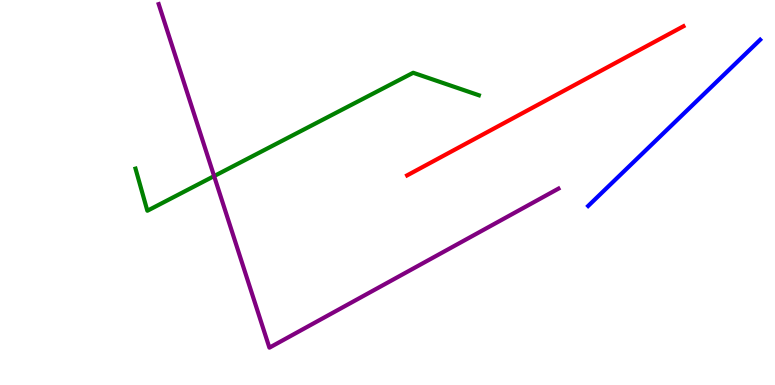[{'lines': ['blue', 'red'], 'intersections': []}, {'lines': ['green', 'red'], 'intersections': []}, {'lines': ['purple', 'red'], 'intersections': []}, {'lines': ['blue', 'green'], 'intersections': []}, {'lines': ['blue', 'purple'], 'intersections': []}, {'lines': ['green', 'purple'], 'intersections': [{'x': 2.76, 'y': 5.43}]}]